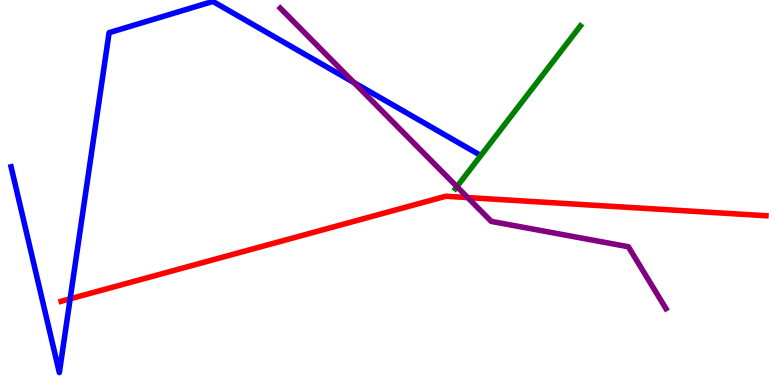[{'lines': ['blue', 'red'], 'intersections': [{'x': 0.905, 'y': 2.24}]}, {'lines': ['green', 'red'], 'intersections': []}, {'lines': ['purple', 'red'], 'intersections': [{'x': 6.03, 'y': 4.87}]}, {'lines': ['blue', 'green'], 'intersections': []}, {'lines': ['blue', 'purple'], 'intersections': [{'x': 4.57, 'y': 7.86}]}, {'lines': ['green', 'purple'], 'intersections': [{'x': 5.9, 'y': 5.15}]}]